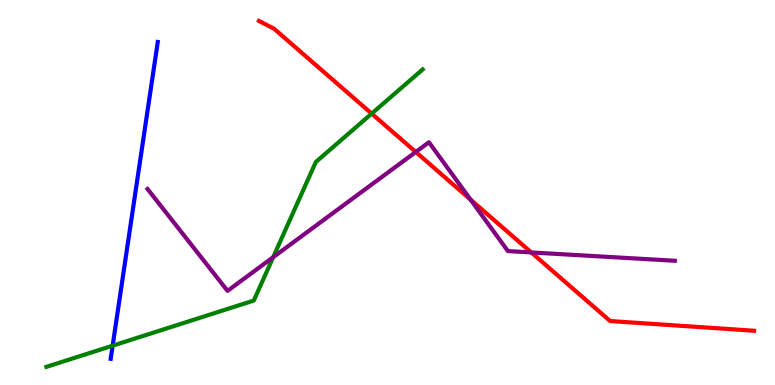[{'lines': ['blue', 'red'], 'intersections': []}, {'lines': ['green', 'red'], 'intersections': [{'x': 4.8, 'y': 7.05}]}, {'lines': ['purple', 'red'], 'intersections': [{'x': 5.36, 'y': 6.05}, {'x': 6.07, 'y': 4.81}, {'x': 6.86, 'y': 3.44}]}, {'lines': ['blue', 'green'], 'intersections': [{'x': 1.45, 'y': 1.02}]}, {'lines': ['blue', 'purple'], 'intersections': []}, {'lines': ['green', 'purple'], 'intersections': [{'x': 3.53, 'y': 3.32}]}]